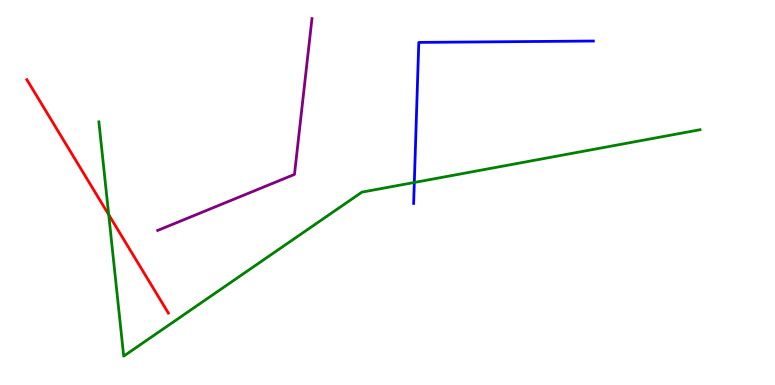[{'lines': ['blue', 'red'], 'intersections': []}, {'lines': ['green', 'red'], 'intersections': [{'x': 1.4, 'y': 4.42}]}, {'lines': ['purple', 'red'], 'intersections': []}, {'lines': ['blue', 'green'], 'intersections': [{'x': 5.35, 'y': 5.26}]}, {'lines': ['blue', 'purple'], 'intersections': []}, {'lines': ['green', 'purple'], 'intersections': []}]